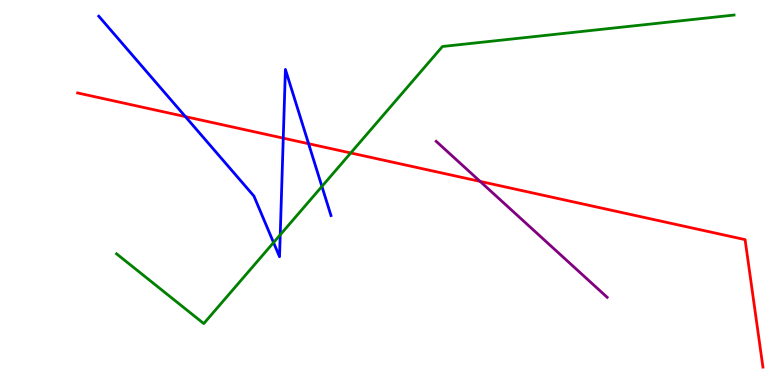[{'lines': ['blue', 'red'], 'intersections': [{'x': 2.39, 'y': 6.97}, {'x': 3.65, 'y': 6.41}, {'x': 3.98, 'y': 6.27}]}, {'lines': ['green', 'red'], 'intersections': [{'x': 4.53, 'y': 6.03}]}, {'lines': ['purple', 'red'], 'intersections': [{'x': 6.19, 'y': 5.29}]}, {'lines': ['blue', 'green'], 'intersections': [{'x': 3.53, 'y': 3.7}, {'x': 3.62, 'y': 3.9}, {'x': 4.15, 'y': 5.16}]}, {'lines': ['blue', 'purple'], 'intersections': []}, {'lines': ['green', 'purple'], 'intersections': []}]